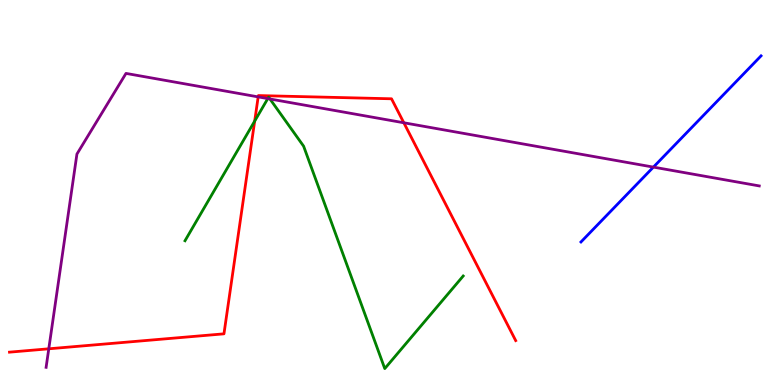[{'lines': ['blue', 'red'], 'intersections': []}, {'lines': ['green', 'red'], 'intersections': [{'x': 3.29, 'y': 6.85}]}, {'lines': ['purple', 'red'], 'intersections': [{'x': 0.629, 'y': 0.94}, {'x': 3.33, 'y': 7.48}, {'x': 5.21, 'y': 6.81}]}, {'lines': ['blue', 'green'], 'intersections': []}, {'lines': ['blue', 'purple'], 'intersections': [{'x': 8.43, 'y': 5.66}]}, {'lines': ['green', 'purple'], 'intersections': [{'x': 3.46, 'y': 7.44}, {'x': 3.48, 'y': 7.43}]}]